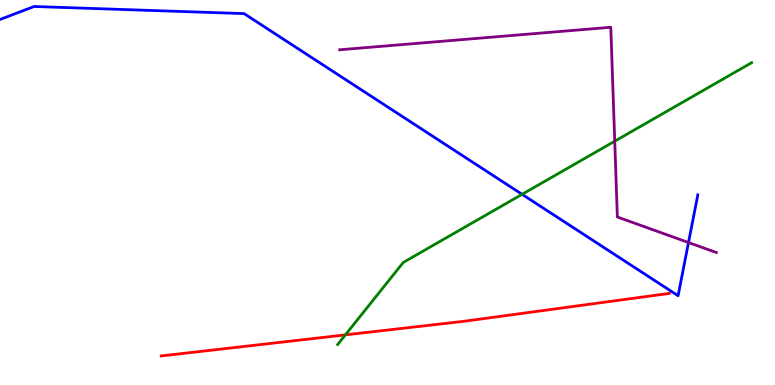[{'lines': ['blue', 'red'], 'intersections': []}, {'lines': ['green', 'red'], 'intersections': [{'x': 4.46, 'y': 1.3}]}, {'lines': ['purple', 'red'], 'intersections': []}, {'lines': ['blue', 'green'], 'intersections': [{'x': 6.74, 'y': 4.95}]}, {'lines': ['blue', 'purple'], 'intersections': [{'x': 8.88, 'y': 3.7}]}, {'lines': ['green', 'purple'], 'intersections': [{'x': 7.93, 'y': 6.33}]}]